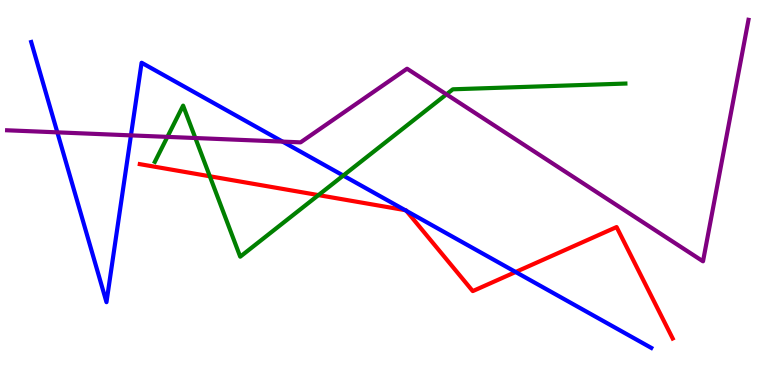[{'lines': ['blue', 'red'], 'intersections': [{'x': 5.23, 'y': 4.54}, {'x': 5.24, 'y': 4.52}, {'x': 6.65, 'y': 2.94}]}, {'lines': ['green', 'red'], 'intersections': [{'x': 2.71, 'y': 5.42}, {'x': 4.11, 'y': 4.93}]}, {'lines': ['purple', 'red'], 'intersections': []}, {'lines': ['blue', 'green'], 'intersections': [{'x': 4.43, 'y': 5.44}]}, {'lines': ['blue', 'purple'], 'intersections': [{'x': 0.74, 'y': 6.56}, {'x': 1.69, 'y': 6.48}, {'x': 3.65, 'y': 6.32}]}, {'lines': ['green', 'purple'], 'intersections': [{'x': 2.16, 'y': 6.44}, {'x': 2.52, 'y': 6.41}, {'x': 5.76, 'y': 7.55}]}]